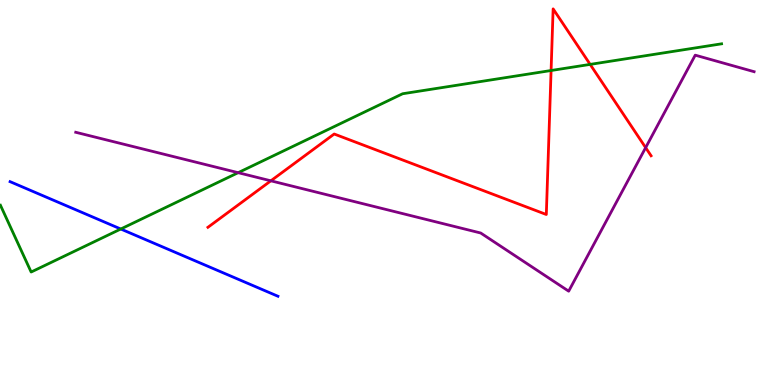[{'lines': ['blue', 'red'], 'intersections': []}, {'lines': ['green', 'red'], 'intersections': [{'x': 7.11, 'y': 8.17}, {'x': 7.61, 'y': 8.33}]}, {'lines': ['purple', 'red'], 'intersections': [{'x': 3.49, 'y': 5.3}, {'x': 8.33, 'y': 6.17}]}, {'lines': ['blue', 'green'], 'intersections': [{'x': 1.56, 'y': 4.05}]}, {'lines': ['blue', 'purple'], 'intersections': []}, {'lines': ['green', 'purple'], 'intersections': [{'x': 3.07, 'y': 5.51}]}]